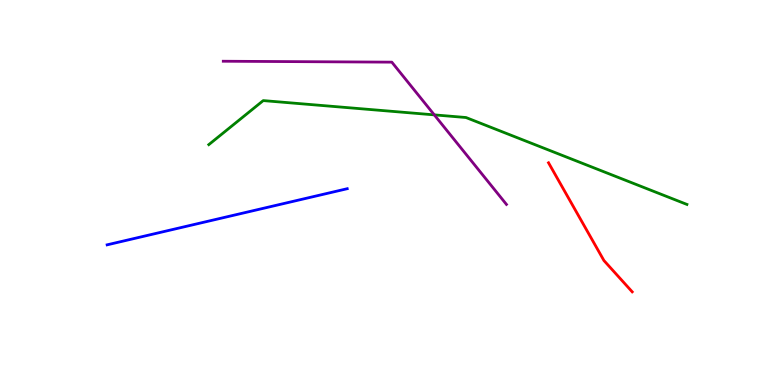[{'lines': ['blue', 'red'], 'intersections': []}, {'lines': ['green', 'red'], 'intersections': []}, {'lines': ['purple', 'red'], 'intersections': []}, {'lines': ['blue', 'green'], 'intersections': []}, {'lines': ['blue', 'purple'], 'intersections': []}, {'lines': ['green', 'purple'], 'intersections': [{'x': 5.6, 'y': 7.02}]}]